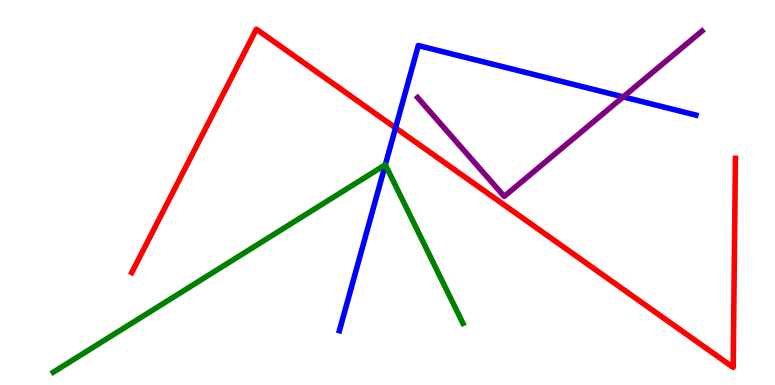[{'lines': ['blue', 'red'], 'intersections': [{'x': 5.1, 'y': 6.68}]}, {'lines': ['green', 'red'], 'intersections': []}, {'lines': ['purple', 'red'], 'intersections': []}, {'lines': ['blue', 'green'], 'intersections': [{'x': 4.97, 'y': 5.72}]}, {'lines': ['blue', 'purple'], 'intersections': [{'x': 8.04, 'y': 7.48}]}, {'lines': ['green', 'purple'], 'intersections': []}]